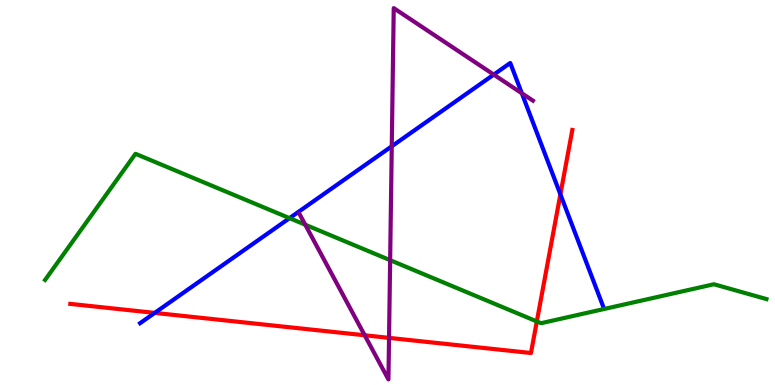[{'lines': ['blue', 'red'], 'intersections': [{'x': 2.0, 'y': 1.87}, {'x': 7.23, 'y': 4.95}]}, {'lines': ['green', 'red'], 'intersections': [{'x': 6.93, 'y': 1.65}]}, {'lines': ['purple', 'red'], 'intersections': [{'x': 4.71, 'y': 1.29}, {'x': 5.02, 'y': 1.22}]}, {'lines': ['blue', 'green'], 'intersections': [{'x': 3.74, 'y': 4.33}]}, {'lines': ['blue', 'purple'], 'intersections': [{'x': 5.06, 'y': 6.2}, {'x': 6.37, 'y': 8.06}, {'x': 6.73, 'y': 7.58}]}, {'lines': ['green', 'purple'], 'intersections': [{'x': 3.94, 'y': 4.16}, {'x': 5.03, 'y': 3.24}]}]